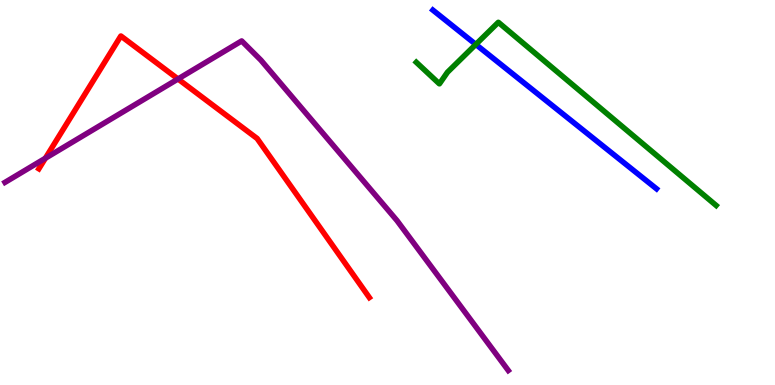[{'lines': ['blue', 'red'], 'intersections': []}, {'lines': ['green', 'red'], 'intersections': []}, {'lines': ['purple', 'red'], 'intersections': [{'x': 0.586, 'y': 5.89}, {'x': 2.3, 'y': 7.95}]}, {'lines': ['blue', 'green'], 'intersections': [{'x': 6.14, 'y': 8.85}]}, {'lines': ['blue', 'purple'], 'intersections': []}, {'lines': ['green', 'purple'], 'intersections': []}]